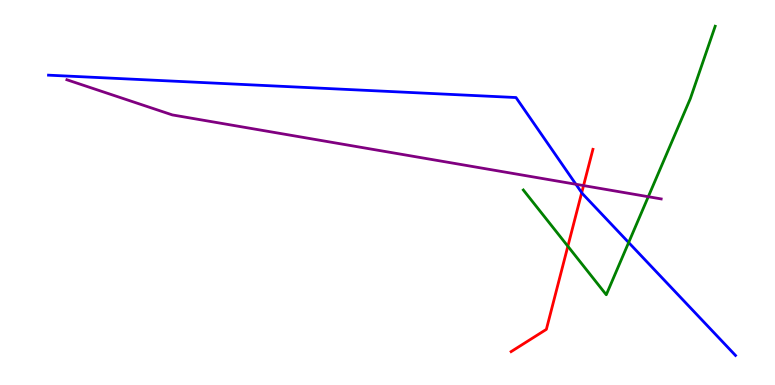[{'lines': ['blue', 'red'], 'intersections': [{'x': 7.51, 'y': 5.0}]}, {'lines': ['green', 'red'], 'intersections': [{'x': 7.33, 'y': 3.6}]}, {'lines': ['purple', 'red'], 'intersections': [{'x': 7.53, 'y': 5.18}]}, {'lines': ['blue', 'green'], 'intersections': [{'x': 8.11, 'y': 3.7}]}, {'lines': ['blue', 'purple'], 'intersections': [{'x': 7.43, 'y': 5.21}]}, {'lines': ['green', 'purple'], 'intersections': [{'x': 8.37, 'y': 4.89}]}]